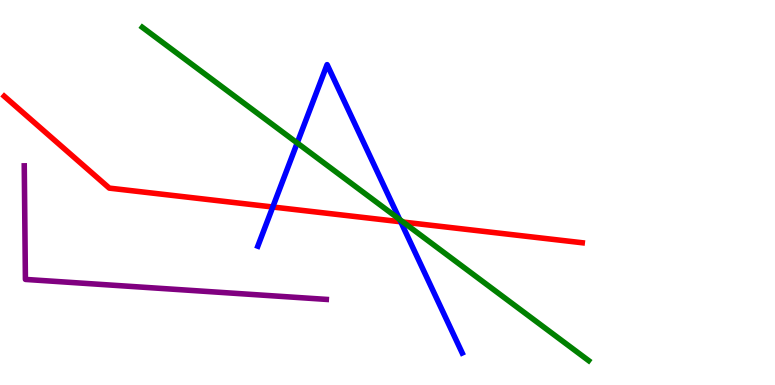[{'lines': ['blue', 'red'], 'intersections': [{'x': 3.52, 'y': 4.62}, {'x': 5.17, 'y': 4.24}]}, {'lines': ['green', 'red'], 'intersections': [{'x': 5.2, 'y': 4.23}]}, {'lines': ['purple', 'red'], 'intersections': []}, {'lines': ['blue', 'green'], 'intersections': [{'x': 3.83, 'y': 6.29}, {'x': 5.16, 'y': 4.3}]}, {'lines': ['blue', 'purple'], 'intersections': []}, {'lines': ['green', 'purple'], 'intersections': []}]